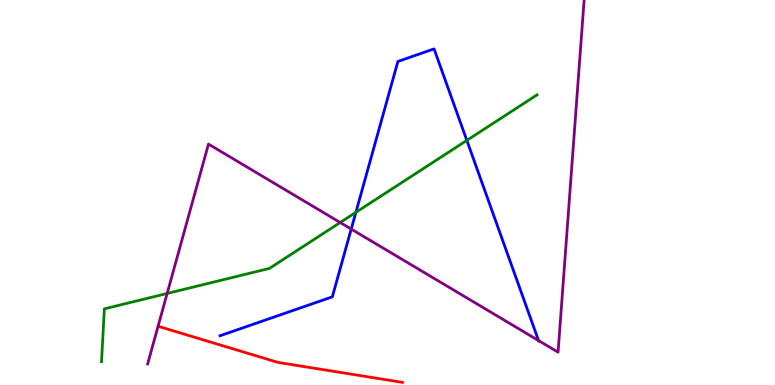[{'lines': ['blue', 'red'], 'intersections': []}, {'lines': ['green', 'red'], 'intersections': []}, {'lines': ['purple', 'red'], 'intersections': []}, {'lines': ['blue', 'green'], 'intersections': [{'x': 4.59, 'y': 4.48}, {'x': 6.02, 'y': 6.35}]}, {'lines': ['blue', 'purple'], 'intersections': [{'x': 4.53, 'y': 4.05}, {'x': 6.95, 'y': 1.15}]}, {'lines': ['green', 'purple'], 'intersections': [{'x': 2.16, 'y': 2.38}, {'x': 4.39, 'y': 4.22}]}]